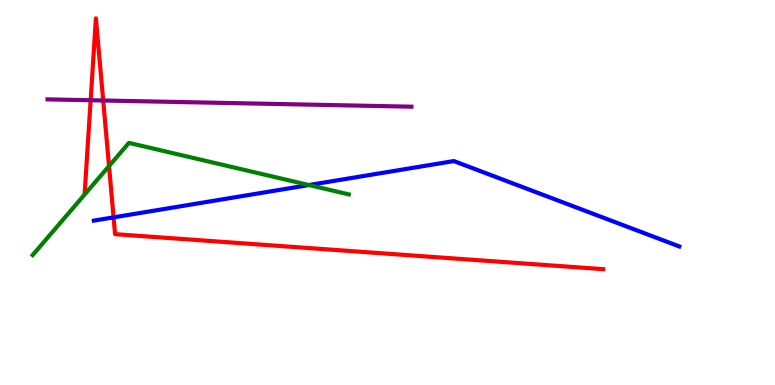[{'lines': ['blue', 'red'], 'intersections': [{'x': 1.47, 'y': 4.35}]}, {'lines': ['green', 'red'], 'intersections': [{'x': 1.41, 'y': 5.69}]}, {'lines': ['purple', 'red'], 'intersections': [{'x': 1.17, 'y': 7.4}, {'x': 1.33, 'y': 7.39}]}, {'lines': ['blue', 'green'], 'intersections': [{'x': 3.99, 'y': 5.19}]}, {'lines': ['blue', 'purple'], 'intersections': []}, {'lines': ['green', 'purple'], 'intersections': []}]